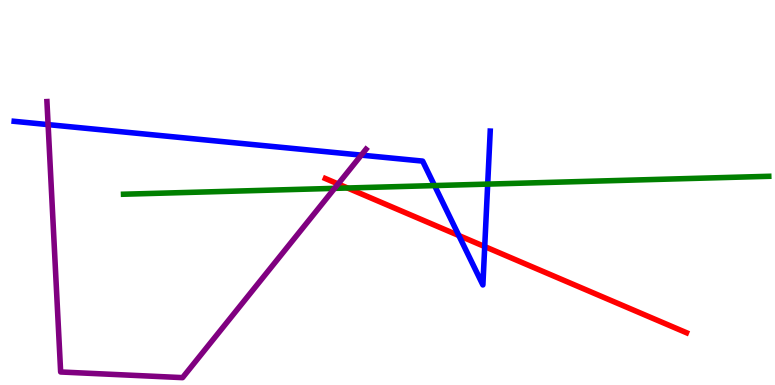[{'lines': ['blue', 'red'], 'intersections': [{'x': 5.92, 'y': 3.88}, {'x': 6.25, 'y': 3.6}]}, {'lines': ['green', 'red'], 'intersections': [{'x': 4.48, 'y': 5.12}]}, {'lines': ['purple', 'red'], 'intersections': [{'x': 4.36, 'y': 5.22}]}, {'lines': ['blue', 'green'], 'intersections': [{'x': 5.61, 'y': 5.18}, {'x': 6.29, 'y': 5.22}]}, {'lines': ['blue', 'purple'], 'intersections': [{'x': 0.621, 'y': 6.76}, {'x': 4.66, 'y': 5.97}]}, {'lines': ['green', 'purple'], 'intersections': [{'x': 4.32, 'y': 5.11}]}]